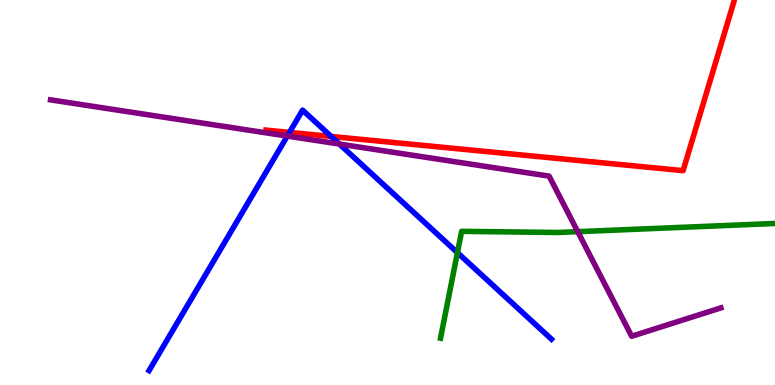[{'lines': ['blue', 'red'], 'intersections': [{'x': 3.74, 'y': 6.56}, {'x': 4.27, 'y': 6.46}]}, {'lines': ['green', 'red'], 'intersections': []}, {'lines': ['purple', 'red'], 'intersections': []}, {'lines': ['blue', 'green'], 'intersections': [{'x': 5.9, 'y': 3.44}]}, {'lines': ['blue', 'purple'], 'intersections': [{'x': 3.71, 'y': 6.47}, {'x': 4.38, 'y': 6.26}]}, {'lines': ['green', 'purple'], 'intersections': [{'x': 7.45, 'y': 3.98}]}]